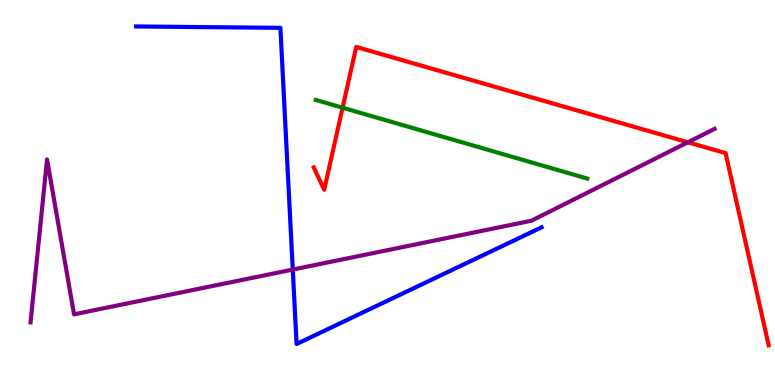[{'lines': ['blue', 'red'], 'intersections': []}, {'lines': ['green', 'red'], 'intersections': [{'x': 4.42, 'y': 7.2}]}, {'lines': ['purple', 'red'], 'intersections': [{'x': 8.88, 'y': 6.3}]}, {'lines': ['blue', 'green'], 'intersections': []}, {'lines': ['blue', 'purple'], 'intersections': [{'x': 3.78, 'y': 3.0}]}, {'lines': ['green', 'purple'], 'intersections': []}]